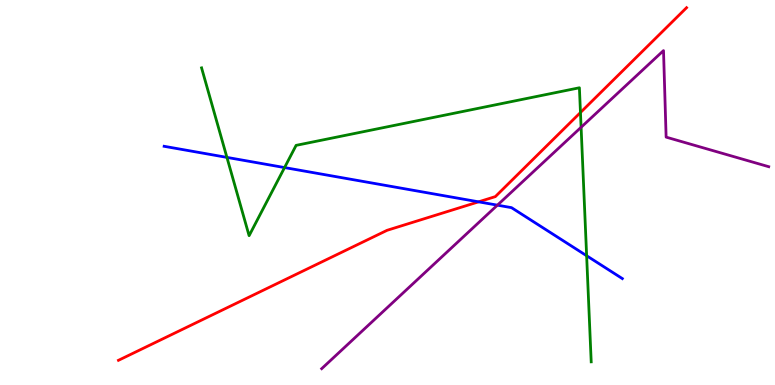[{'lines': ['blue', 'red'], 'intersections': [{'x': 6.18, 'y': 4.76}]}, {'lines': ['green', 'red'], 'intersections': [{'x': 7.49, 'y': 7.08}]}, {'lines': ['purple', 'red'], 'intersections': []}, {'lines': ['blue', 'green'], 'intersections': [{'x': 2.93, 'y': 5.91}, {'x': 3.67, 'y': 5.65}, {'x': 7.57, 'y': 3.36}]}, {'lines': ['blue', 'purple'], 'intersections': [{'x': 6.42, 'y': 4.67}]}, {'lines': ['green', 'purple'], 'intersections': [{'x': 7.5, 'y': 6.69}]}]